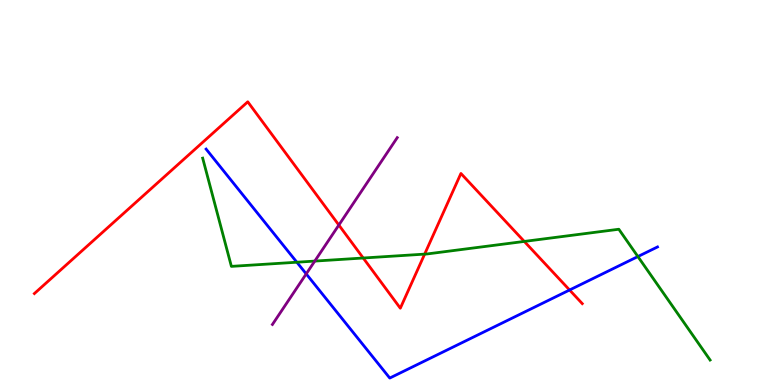[{'lines': ['blue', 'red'], 'intersections': [{'x': 7.35, 'y': 2.47}]}, {'lines': ['green', 'red'], 'intersections': [{'x': 4.69, 'y': 3.3}, {'x': 5.48, 'y': 3.4}, {'x': 6.76, 'y': 3.73}]}, {'lines': ['purple', 'red'], 'intersections': [{'x': 4.37, 'y': 4.15}]}, {'lines': ['blue', 'green'], 'intersections': [{'x': 3.83, 'y': 3.19}, {'x': 8.23, 'y': 3.34}]}, {'lines': ['blue', 'purple'], 'intersections': [{'x': 3.95, 'y': 2.89}]}, {'lines': ['green', 'purple'], 'intersections': [{'x': 4.06, 'y': 3.22}]}]